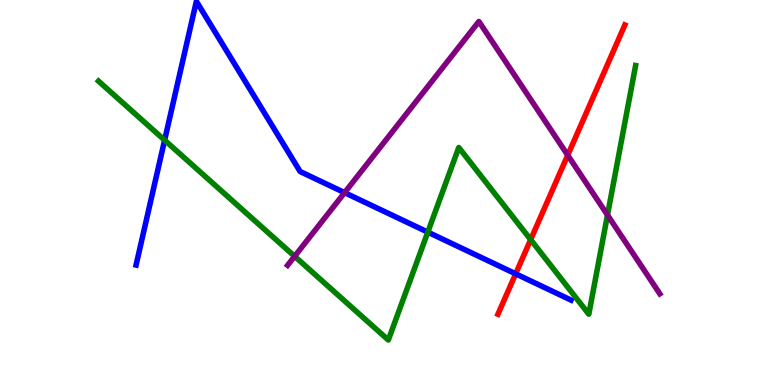[{'lines': ['blue', 'red'], 'intersections': [{'x': 6.65, 'y': 2.89}]}, {'lines': ['green', 'red'], 'intersections': [{'x': 6.85, 'y': 3.78}]}, {'lines': ['purple', 'red'], 'intersections': [{'x': 7.33, 'y': 5.97}]}, {'lines': ['blue', 'green'], 'intersections': [{'x': 2.12, 'y': 6.36}, {'x': 5.52, 'y': 3.97}]}, {'lines': ['blue', 'purple'], 'intersections': [{'x': 4.45, 'y': 5.0}]}, {'lines': ['green', 'purple'], 'intersections': [{'x': 3.8, 'y': 3.34}, {'x': 7.84, 'y': 4.41}]}]